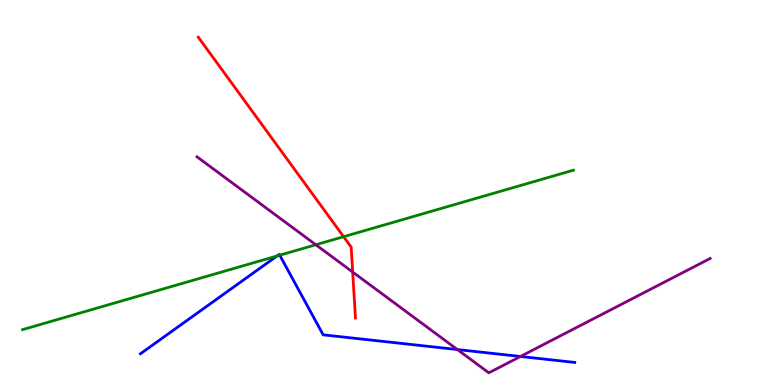[{'lines': ['blue', 'red'], 'intersections': []}, {'lines': ['green', 'red'], 'intersections': [{'x': 4.43, 'y': 3.85}]}, {'lines': ['purple', 'red'], 'intersections': [{'x': 4.55, 'y': 2.93}]}, {'lines': ['blue', 'green'], 'intersections': [{'x': 3.58, 'y': 3.35}, {'x': 3.61, 'y': 3.37}]}, {'lines': ['blue', 'purple'], 'intersections': [{'x': 5.9, 'y': 0.921}, {'x': 6.72, 'y': 0.741}]}, {'lines': ['green', 'purple'], 'intersections': [{'x': 4.08, 'y': 3.64}]}]